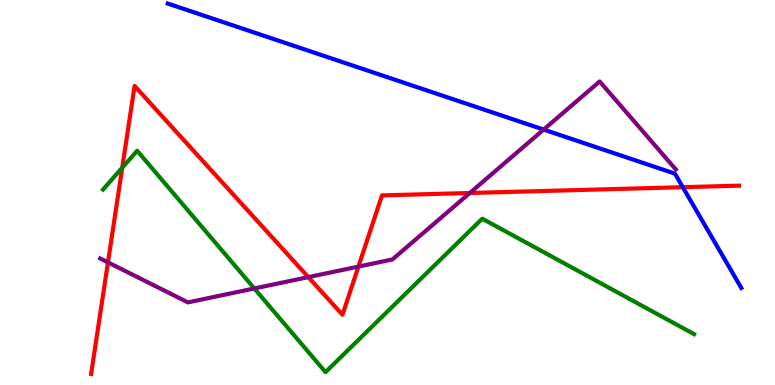[{'lines': ['blue', 'red'], 'intersections': [{'x': 8.81, 'y': 5.14}]}, {'lines': ['green', 'red'], 'intersections': [{'x': 1.58, 'y': 5.64}]}, {'lines': ['purple', 'red'], 'intersections': [{'x': 1.39, 'y': 3.19}, {'x': 3.98, 'y': 2.8}, {'x': 4.62, 'y': 3.08}, {'x': 6.06, 'y': 4.99}]}, {'lines': ['blue', 'green'], 'intersections': []}, {'lines': ['blue', 'purple'], 'intersections': [{'x': 7.01, 'y': 6.63}]}, {'lines': ['green', 'purple'], 'intersections': [{'x': 3.28, 'y': 2.51}]}]